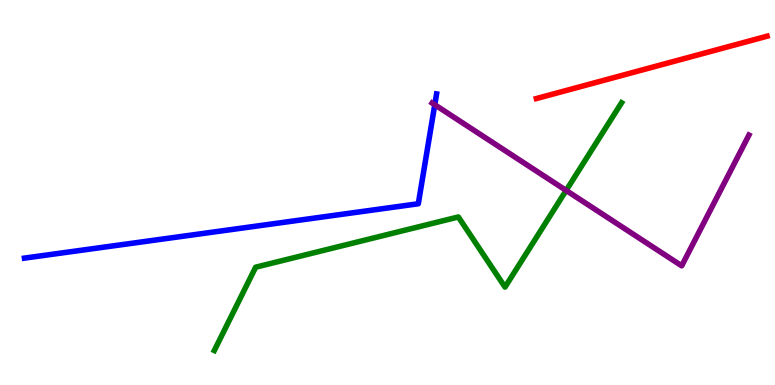[{'lines': ['blue', 'red'], 'intersections': []}, {'lines': ['green', 'red'], 'intersections': []}, {'lines': ['purple', 'red'], 'intersections': []}, {'lines': ['blue', 'green'], 'intersections': []}, {'lines': ['blue', 'purple'], 'intersections': [{'x': 5.61, 'y': 7.28}]}, {'lines': ['green', 'purple'], 'intersections': [{'x': 7.3, 'y': 5.05}]}]